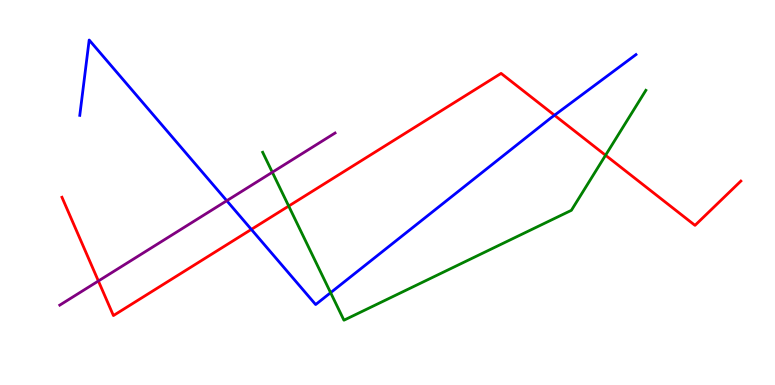[{'lines': ['blue', 'red'], 'intersections': [{'x': 3.24, 'y': 4.04}, {'x': 7.15, 'y': 7.01}]}, {'lines': ['green', 'red'], 'intersections': [{'x': 3.73, 'y': 4.65}, {'x': 7.81, 'y': 5.97}]}, {'lines': ['purple', 'red'], 'intersections': [{'x': 1.27, 'y': 2.7}]}, {'lines': ['blue', 'green'], 'intersections': [{'x': 4.27, 'y': 2.4}]}, {'lines': ['blue', 'purple'], 'intersections': [{'x': 2.93, 'y': 4.79}]}, {'lines': ['green', 'purple'], 'intersections': [{'x': 3.51, 'y': 5.53}]}]